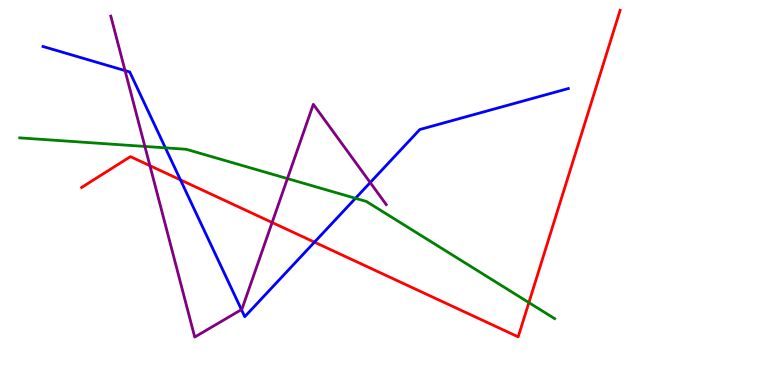[{'lines': ['blue', 'red'], 'intersections': [{'x': 2.33, 'y': 5.33}, {'x': 4.06, 'y': 3.71}]}, {'lines': ['green', 'red'], 'intersections': [{'x': 6.82, 'y': 2.14}]}, {'lines': ['purple', 'red'], 'intersections': [{'x': 1.93, 'y': 5.7}, {'x': 3.51, 'y': 4.22}]}, {'lines': ['blue', 'green'], 'intersections': [{'x': 2.13, 'y': 6.16}, {'x': 4.59, 'y': 4.85}]}, {'lines': ['blue', 'purple'], 'intersections': [{'x': 1.61, 'y': 8.17}, {'x': 3.12, 'y': 1.96}, {'x': 4.78, 'y': 5.26}]}, {'lines': ['green', 'purple'], 'intersections': [{'x': 1.87, 'y': 6.2}, {'x': 3.71, 'y': 5.36}]}]